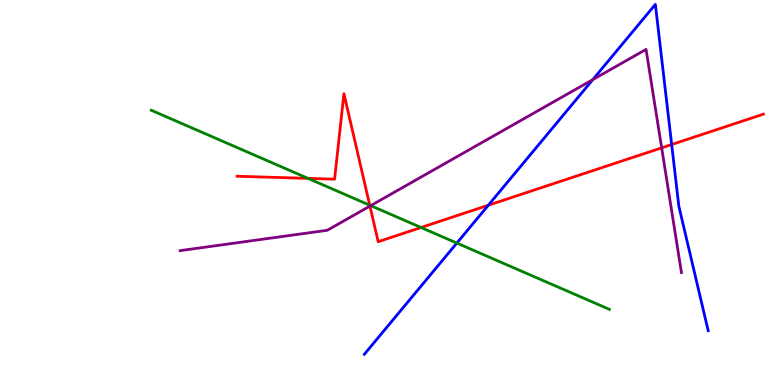[{'lines': ['blue', 'red'], 'intersections': [{'x': 6.3, 'y': 4.67}, {'x': 8.67, 'y': 6.25}]}, {'lines': ['green', 'red'], 'intersections': [{'x': 3.97, 'y': 5.37}, {'x': 4.77, 'y': 4.67}, {'x': 5.43, 'y': 4.09}]}, {'lines': ['purple', 'red'], 'intersections': [{'x': 4.77, 'y': 4.65}, {'x': 8.54, 'y': 6.16}]}, {'lines': ['blue', 'green'], 'intersections': [{'x': 5.89, 'y': 3.69}]}, {'lines': ['blue', 'purple'], 'intersections': [{'x': 7.65, 'y': 7.93}]}, {'lines': ['green', 'purple'], 'intersections': [{'x': 4.78, 'y': 4.66}]}]